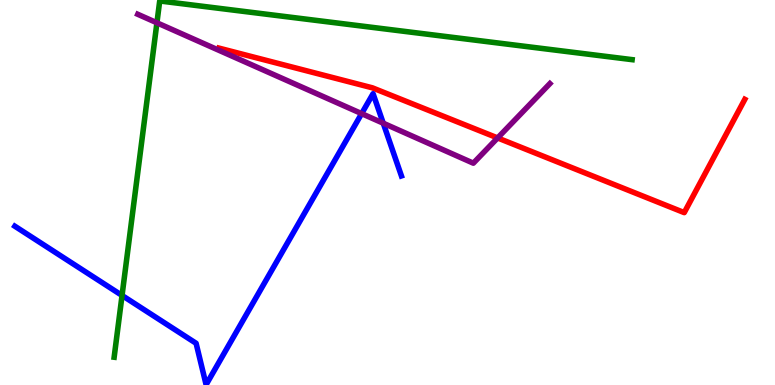[{'lines': ['blue', 'red'], 'intersections': []}, {'lines': ['green', 'red'], 'intersections': []}, {'lines': ['purple', 'red'], 'intersections': [{'x': 6.42, 'y': 6.42}]}, {'lines': ['blue', 'green'], 'intersections': [{'x': 1.57, 'y': 2.33}]}, {'lines': ['blue', 'purple'], 'intersections': [{'x': 4.67, 'y': 7.05}, {'x': 4.95, 'y': 6.8}]}, {'lines': ['green', 'purple'], 'intersections': [{'x': 2.02, 'y': 9.41}]}]